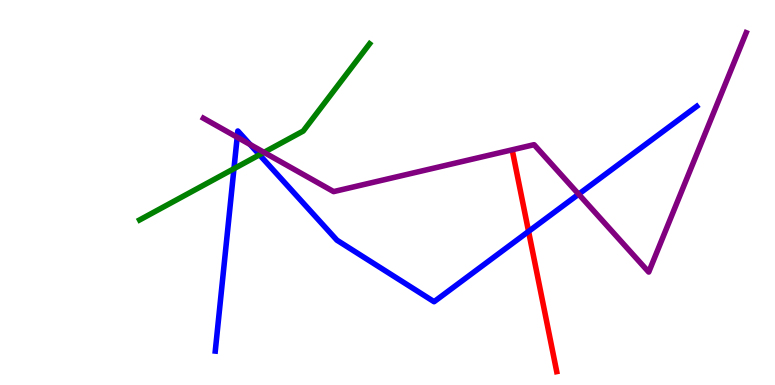[{'lines': ['blue', 'red'], 'intersections': [{'x': 6.82, 'y': 3.99}]}, {'lines': ['green', 'red'], 'intersections': []}, {'lines': ['purple', 'red'], 'intersections': []}, {'lines': ['blue', 'green'], 'intersections': [{'x': 3.02, 'y': 5.62}, {'x': 3.35, 'y': 5.98}]}, {'lines': ['blue', 'purple'], 'intersections': [{'x': 3.06, 'y': 6.44}, {'x': 3.23, 'y': 6.25}, {'x': 7.47, 'y': 4.96}]}, {'lines': ['green', 'purple'], 'intersections': [{'x': 3.41, 'y': 6.04}]}]